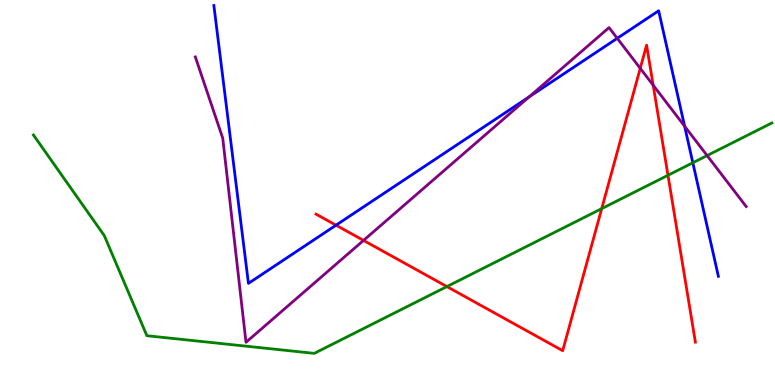[{'lines': ['blue', 'red'], 'intersections': [{'x': 4.34, 'y': 4.15}]}, {'lines': ['green', 'red'], 'intersections': [{'x': 5.77, 'y': 2.56}, {'x': 7.76, 'y': 4.58}, {'x': 8.62, 'y': 5.45}]}, {'lines': ['purple', 'red'], 'intersections': [{'x': 4.69, 'y': 3.76}, {'x': 8.26, 'y': 8.23}, {'x': 8.43, 'y': 7.79}]}, {'lines': ['blue', 'green'], 'intersections': [{'x': 8.94, 'y': 5.77}]}, {'lines': ['blue', 'purple'], 'intersections': [{'x': 6.83, 'y': 7.48}, {'x': 7.96, 'y': 9.0}, {'x': 8.83, 'y': 6.72}]}, {'lines': ['green', 'purple'], 'intersections': [{'x': 9.12, 'y': 5.96}]}]